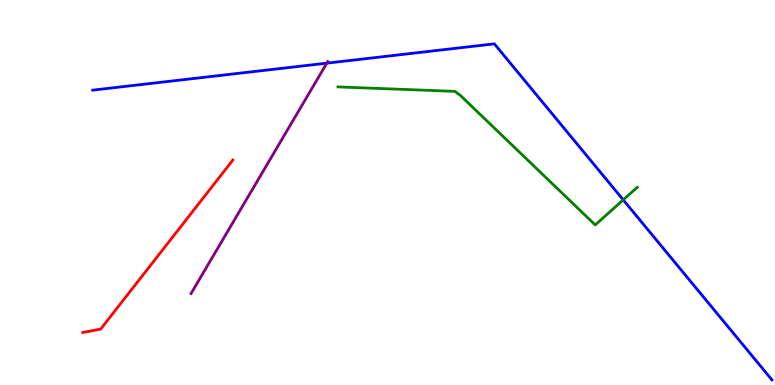[{'lines': ['blue', 'red'], 'intersections': []}, {'lines': ['green', 'red'], 'intersections': []}, {'lines': ['purple', 'red'], 'intersections': []}, {'lines': ['blue', 'green'], 'intersections': [{'x': 8.04, 'y': 4.81}]}, {'lines': ['blue', 'purple'], 'intersections': [{'x': 4.22, 'y': 8.36}]}, {'lines': ['green', 'purple'], 'intersections': []}]